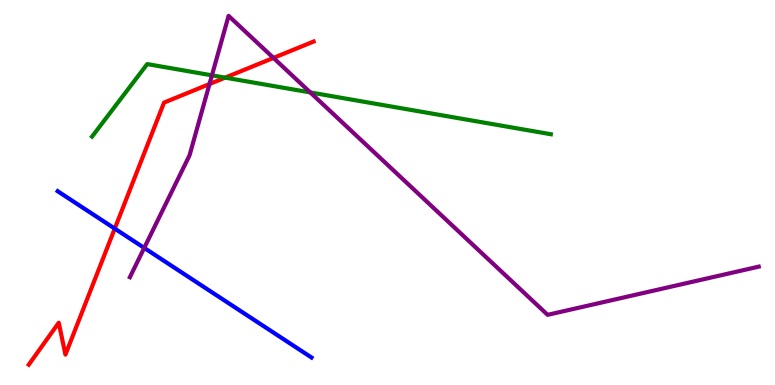[{'lines': ['blue', 'red'], 'intersections': [{'x': 1.48, 'y': 4.06}]}, {'lines': ['green', 'red'], 'intersections': [{'x': 2.91, 'y': 7.98}]}, {'lines': ['purple', 'red'], 'intersections': [{'x': 2.7, 'y': 7.82}, {'x': 3.53, 'y': 8.5}]}, {'lines': ['blue', 'green'], 'intersections': []}, {'lines': ['blue', 'purple'], 'intersections': [{'x': 1.86, 'y': 3.56}]}, {'lines': ['green', 'purple'], 'intersections': [{'x': 2.73, 'y': 8.04}, {'x': 4.0, 'y': 7.6}]}]